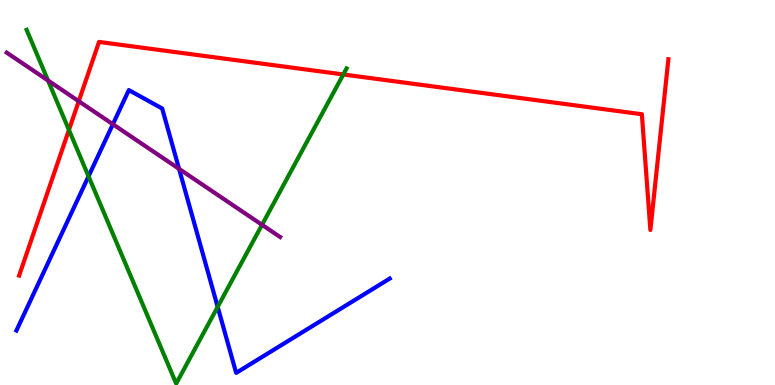[{'lines': ['blue', 'red'], 'intersections': []}, {'lines': ['green', 'red'], 'intersections': [{'x': 0.889, 'y': 6.63}, {'x': 4.43, 'y': 8.07}]}, {'lines': ['purple', 'red'], 'intersections': [{'x': 1.02, 'y': 7.37}]}, {'lines': ['blue', 'green'], 'intersections': [{'x': 1.14, 'y': 5.42}, {'x': 2.81, 'y': 2.03}]}, {'lines': ['blue', 'purple'], 'intersections': [{'x': 1.46, 'y': 6.77}, {'x': 2.31, 'y': 5.61}]}, {'lines': ['green', 'purple'], 'intersections': [{'x': 0.62, 'y': 7.91}, {'x': 3.38, 'y': 4.16}]}]